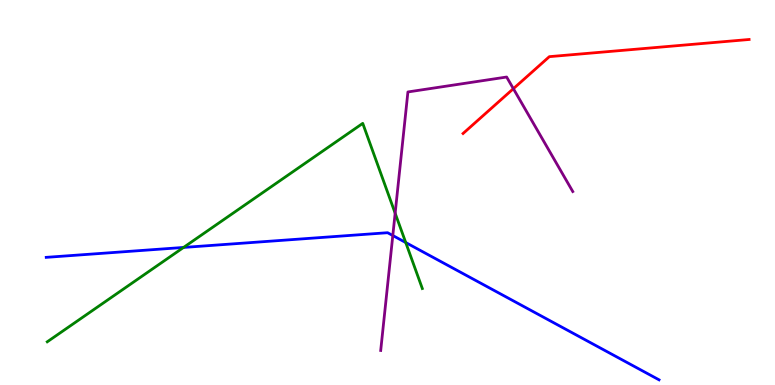[{'lines': ['blue', 'red'], 'intersections': []}, {'lines': ['green', 'red'], 'intersections': []}, {'lines': ['purple', 'red'], 'intersections': [{'x': 6.62, 'y': 7.7}]}, {'lines': ['blue', 'green'], 'intersections': [{'x': 2.37, 'y': 3.57}, {'x': 5.24, 'y': 3.7}]}, {'lines': ['blue', 'purple'], 'intersections': [{'x': 5.07, 'y': 3.88}]}, {'lines': ['green', 'purple'], 'intersections': [{'x': 5.1, 'y': 4.46}]}]